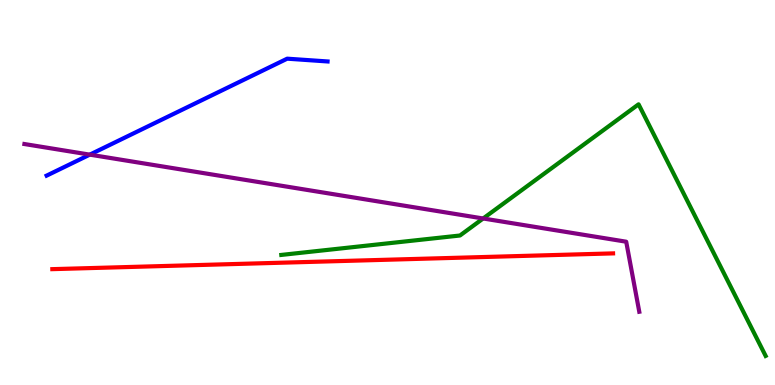[{'lines': ['blue', 'red'], 'intersections': []}, {'lines': ['green', 'red'], 'intersections': []}, {'lines': ['purple', 'red'], 'intersections': []}, {'lines': ['blue', 'green'], 'intersections': []}, {'lines': ['blue', 'purple'], 'intersections': [{'x': 1.16, 'y': 5.98}]}, {'lines': ['green', 'purple'], 'intersections': [{'x': 6.23, 'y': 4.33}]}]